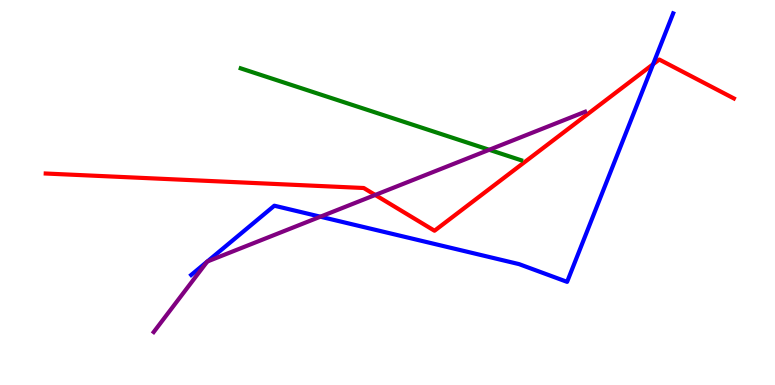[{'lines': ['blue', 'red'], 'intersections': [{'x': 8.43, 'y': 8.33}]}, {'lines': ['green', 'red'], 'intersections': []}, {'lines': ['purple', 'red'], 'intersections': [{'x': 4.84, 'y': 4.94}]}, {'lines': ['blue', 'green'], 'intersections': []}, {'lines': ['blue', 'purple'], 'intersections': [{'x': 2.67, 'y': 3.21}, {'x': 2.68, 'y': 3.21}, {'x': 4.13, 'y': 4.37}]}, {'lines': ['green', 'purple'], 'intersections': [{'x': 6.31, 'y': 6.11}]}]